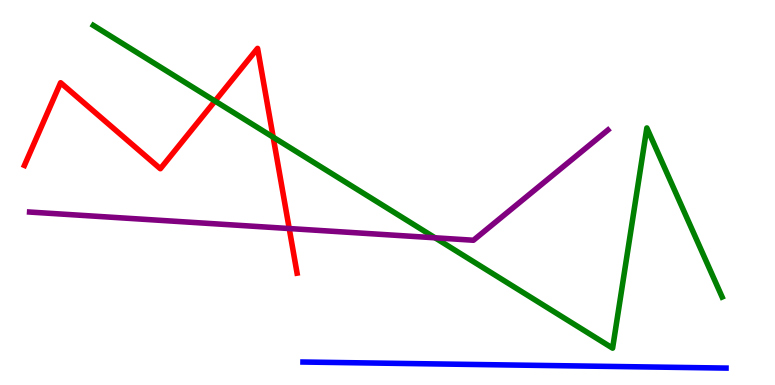[{'lines': ['blue', 'red'], 'intersections': []}, {'lines': ['green', 'red'], 'intersections': [{'x': 2.77, 'y': 7.38}, {'x': 3.52, 'y': 6.44}]}, {'lines': ['purple', 'red'], 'intersections': [{'x': 3.73, 'y': 4.06}]}, {'lines': ['blue', 'green'], 'intersections': []}, {'lines': ['blue', 'purple'], 'intersections': []}, {'lines': ['green', 'purple'], 'intersections': [{'x': 5.61, 'y': 3.82}]}]